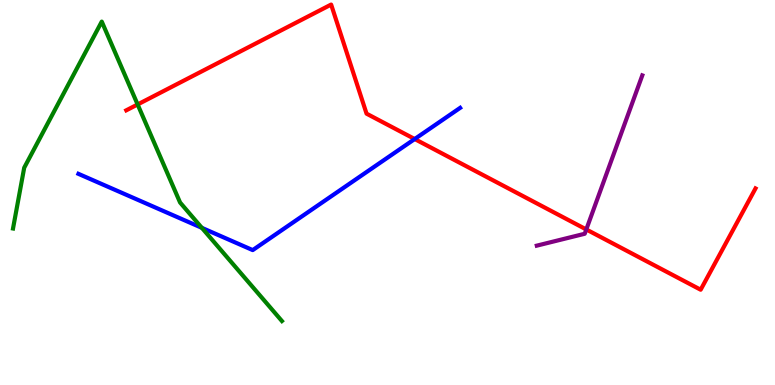[{'lines': ['blue', 'red'], 'intersections': [{'x': 5.35, 'y': 6.39}]}, {'lines': ['green', 'red'], 'intersections': [{'x': 1.78, 'y': 7.29}]}, {'lines': ['purple', 'red'], 'intersections': [{'x': 7.57, 'y': 4.04}]}, {'lines': ['blue', 'green'], 'intersections': [{'x': 2.6, 'y': 4.08}]}, {'lines': ['blue', 'purple'], 'intersections': []}, {'lines': ['green', 'purple'], 'intersections': []}]